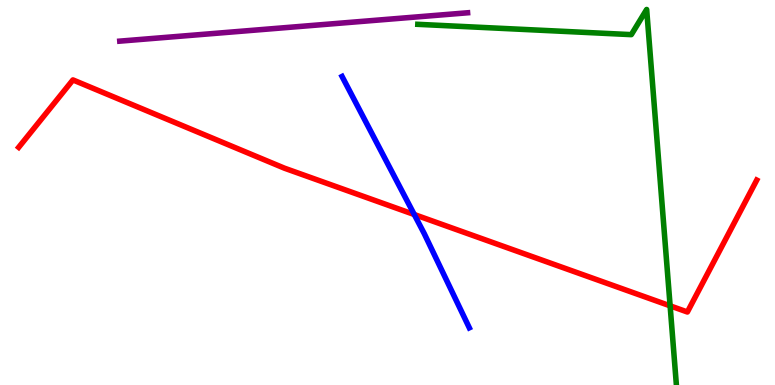[{'lines': ['blue', 'red'], 'intersections': [{'x': 5.35, 'y': 4.43}]}, {'lines': ['green', 'red'], 'intersections': [{'x': 8.65, 'y': 2.06}]}, {'lines': ['purple', 'red'], 'intersections': []}, {'lines': ['blue', 'green'], 'intersections': []}, {'lines': ['blue', 'purple'], 'intersections': []}, {'lines': ['green', 'purple'], 'intersections': []}]